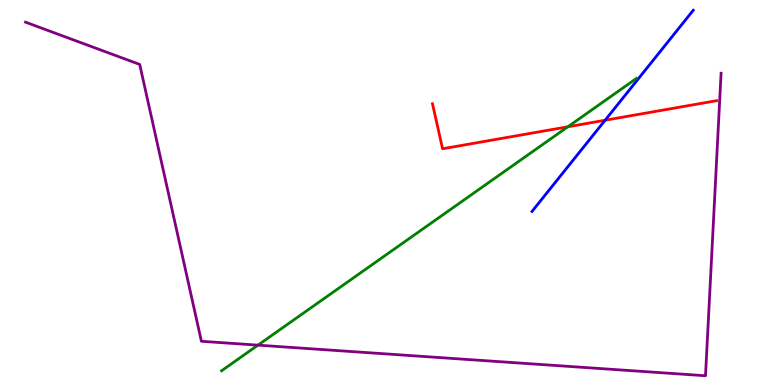[{'lines': ['blue', 'red'], 'intersections': [{'x': 7.81, 'y': 6.88}]}, {'lines': ['green', 'red'], 'intersections': [{'x': 7.33, 'y': 6.71}]}, {'lines': ['purple', 'red'], 'intersections': []}, {'lines': ['blue', 'green'], 'intersections': []}, {'lines': ['blue', 'purple'], 'intersections': []}, {'lines': ['green', 'purple'], 'intersections': [{'x': 3.33, 'y': 1.04}]}]